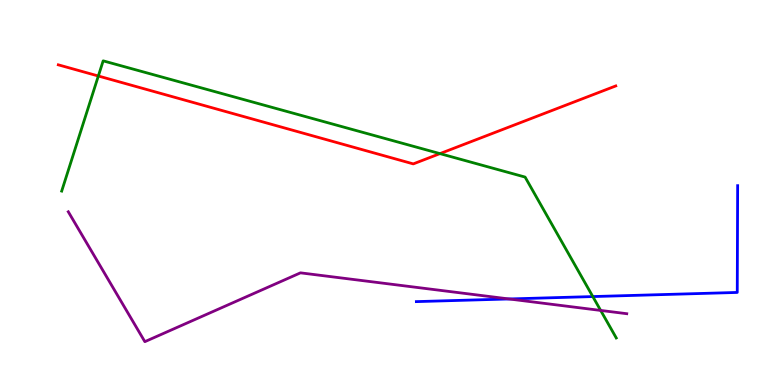[{'lines': ['blue', 'red'], 'intersections': []}, {'lines': ['green', 'red'], 'intersections': [{'x': 1.27, 'y': 8.03}, {'x': 5.68, 'y': 6.01}]}, {'lines': ['purple', 'red'], 'intersections': []}, {'lines': ['blue', 'green'], 'intersections': [{'x': 7.65, 'y': 2.3}]}, {'lines': ['blue', 'purple'], 'intersections': [{'x': 6.57, 'y': 2.23}]}, {'lines': ['green', 'purple'], 'intersections': [{'x': 7.75, 'y': 1.94}]}]